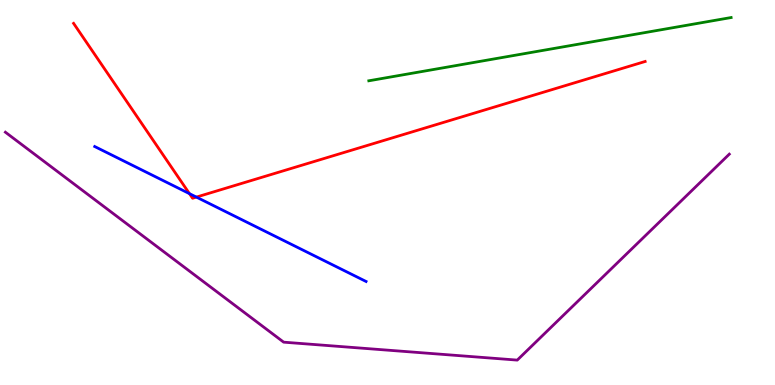[{'lines': ['blue', 'red'], 'intersections': [{'x': 2.44, 'y': 4.97}, {'x': 2.53, 'y': 4.88}]}, {'lines': ['green', 'red'], 'intersections': []}, {'lines': ['purple', 'red'], 'intersections': []}, {'lines': ['blue', 'green'], 'intersections': []}, {'lines': ['blue', 'purple'], 'intersections': []}, {'lines': ['green', 'purple'], 'intersections': []}]